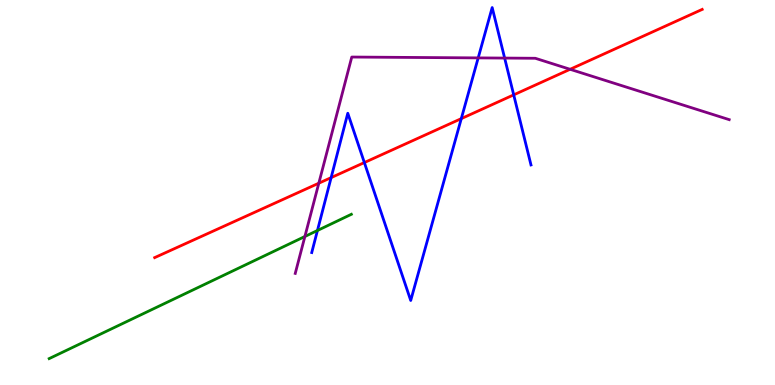[{'lines': ['blue', 'red'], 'intersections': [{'x': 4.27, 'y': 5.39}, {'x': 4.7, 'y': 5.78}, {'x': 5.95, 'y': 6.92}, {'x': 6.63, 'y': 7.54}]}, {'lines': ['green', 'red'], 'intersections': []}, {'lines': ['purple', 'red'], 'intersections': [{'x': 4.11, 'y': 5.24}, {'x': 7.36, 'y': 8.2}]}, {'lines': ['blue', 'green'], 'intersections': [{'x': 4.1, 'y': 4.01}]}, {'lines': ['blue', 'purple'], 'intersections': [{'x': 6.17, 'y': 8.5}, {'x': 6.51, 'y': 8.49}]}, {'lines': ['green', 'purple'], 'intersections': [{'x': 3.93, 'y': 3.86}]}]